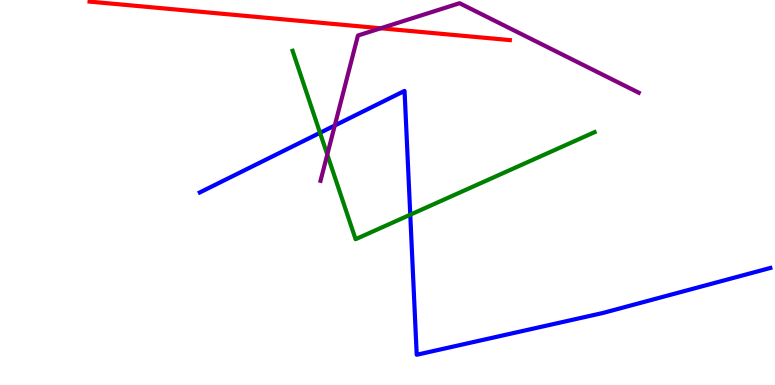[{'lines': ['blue', 'red'], 'intersections': []}, {'lines': ['green', 'red'], 'intersections': []}, {'lines': ['purple', 'red'], 'intersections': [{'x': 4.91, 'y': 9.27}]}, {'lines': ['blue', 'green'], 'intersections': [{'x': 4.13, 'y': 6.55}, {'x': 5.29, 'y': 4.42}]}, {'lines': ['blue', 'purple'], 'intersections': [{'x': 4.32, 'y': 6.74}]}, {'lines': ['green', 'purple'], 'intersections': [{'x': 4.22, 'y': 5.99}]}]